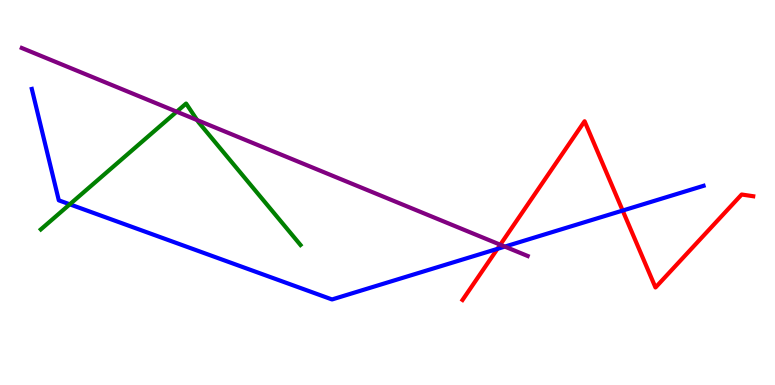[{'lines': ['blue', 'red'], 'intersections': [{'x': 6.42, 'y': 3.54}, {'x': 8.03, 'y': 4.53}]}, {'lines': ['green', 'red'], 'intersections': []}, {'lines': ['purple', 'red'], 'intersections': [{'x': 6.46, 'y': 3.64}]}, {'lines': ['blue', 'green'], 'intersections': [{'x': 0.9, 'y': 4.69}]}, {'lines': ['blue', 'purple'], 'intersections': [{'x': 6.51, 'y': 3.59}]}, {'lines': ['green', 'purple'], 'intersections': [{'x': 2.28, 'y': 7.1}, {'x': 2.54, 'y': 6.88}]}]